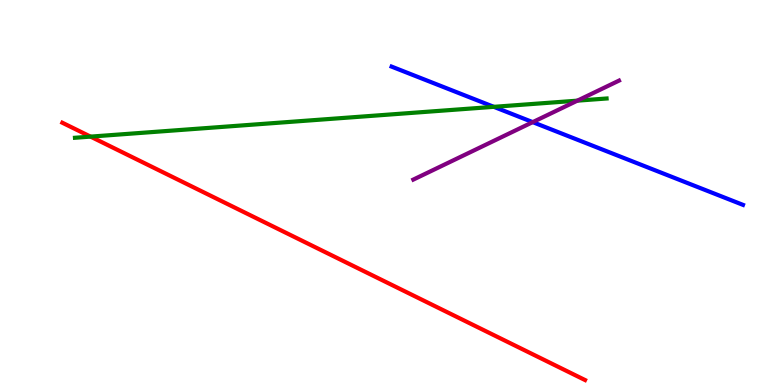[{'lines': ['blue', 'red'], 'intersections': []}, {'lines': ['green', 'red'], 'intersections': [{'x': 1.17, 'y': 6.45}]}, {'lines': ['purple', 'red'], 'intersections': []}, {'lines': ['blue', 'green'], 'intersections': [{'x': 6.37, 'y': 7.23}]}, {'lines': ['blue', 'purple'], 'intersections': [{'x': 6.87, 'y': 6.83}]}, {'lines': ['green', 'purple'], 'intersections': [{'x': 7.45, 'y': 7.39}]}]